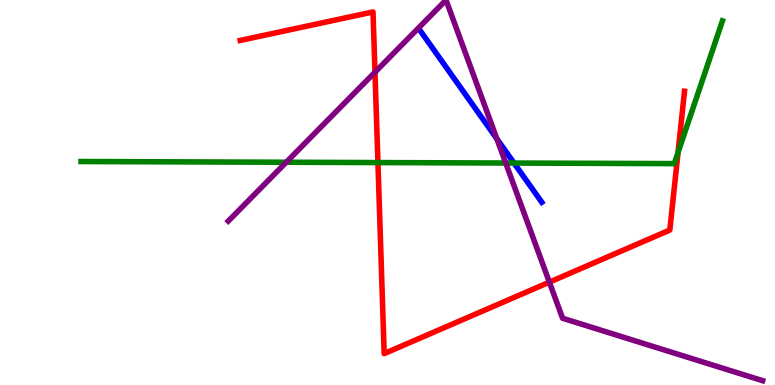[{'lines': ['blue', 'red'], 'intersections': []}, {'lines': ['green', 'red'], 'intersections': [{'x': 4.88, 'y': 5.78}, {'x': 8.75, 'y': 6.04}]}, {'lines': ['purple', 'red'], 'intersections': [{'x': 4.84, 'y': 8.13}, {'x': 7.09, 'y': 2.67}]}, {'lines': ['blue', 'green'], 'intersections': [{'x': 6.63, 'y': 5.76}]}, {'lines': ['blue', 'purple'], 'intersections': [{'x': 6.41, 'y': 6.39}]}, {'lines': ['green', 'purple'], 'intersections': [{'x': 3.69, 'y': 5.79}, {'x': 6.53, 'y': 5.77}]}]